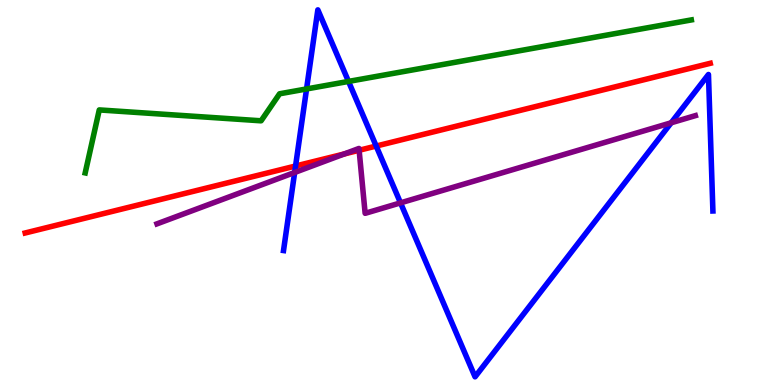[{'lines': ['blue', 'red'], 'intersections': [{'x': 3.81, 'y': 5.69}, {'x': 4.85, 'y': 6.21}]}, {'lines': ['green', 'red'], 'intersections': []}, {'lines': ['purple', 'red'], 'intersections': [{'x': 4.44, 'y': 6.0}, {'x': 4.63, 'y': 6.1}]}, {'lines': ['blue', 'green'], 'intersections': [{'x': 3.96, 'y': 7.69}, {'x': 4.5, 'y': 7.89}]}, {'lines': ['blue', 'purple'], 'intersections': [{'x': 3.8, 'y': 5.52}, {'x': 5.17, 'y': 4.73}, {'x': 8.66, 'y': 6.81}]}, {'lines': ['green', 'purple'], 'intersections': []}]